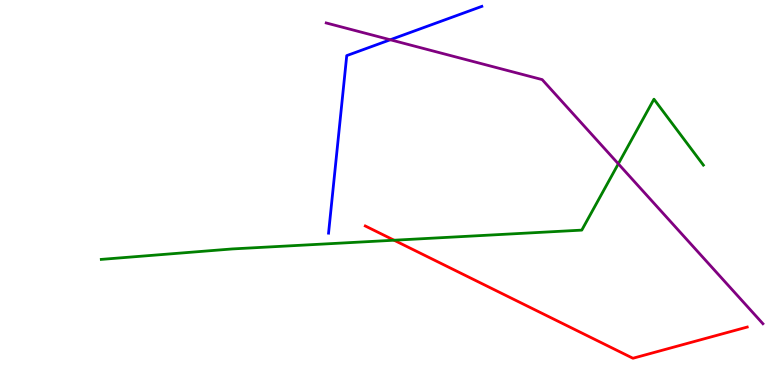[{'lines': ['blue', 'red'], 'intersections': []}, {'lines': ['green', 'red'], 'intersections': [{'x': 5.09, 'y': 3.76}]}, {'lines': ['purple', 'red'], 'intersections': []}, {'lines': ['blue', 'green'], 'intersections': []}, {'lines': ['blue', 'purple'], 'intersections': [{'x': 5.04, 'y': 8.97}]}, {'lines': ['green', 'purple'], 'intersections': [{'x': 7.98, 'y': 5.74}]}]